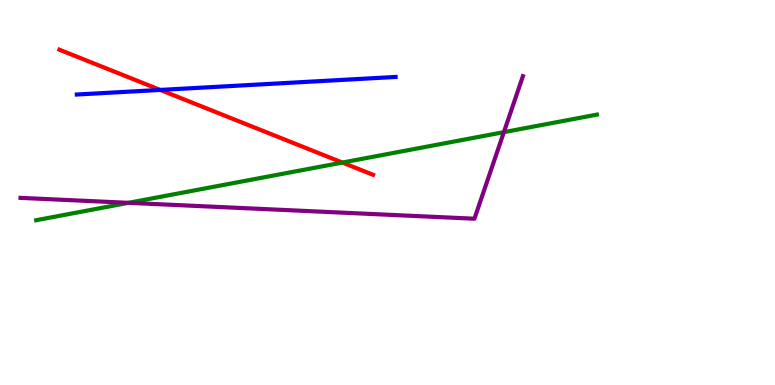[{'lines': ['blue', 'red'], 'intersections': [{'x': 2.07, 'y': 7.66}]}, {'lines': ['green', 'red'], 'intersections': [{'x': 4.42, 'y': 5.78}]}, {'lines': ['purple', 'red'], 'intersections': []}, {'lines': ['blue', 'green'], 'intersections': []}, {'lines': ['blue', 'purple'], 'intersections': []}, {'lines': ['green', 'purple'], 'intersections': [{'x': 1.66, 'y': 4.73}, {'x': 6.5, 'y': 6.57}]}]